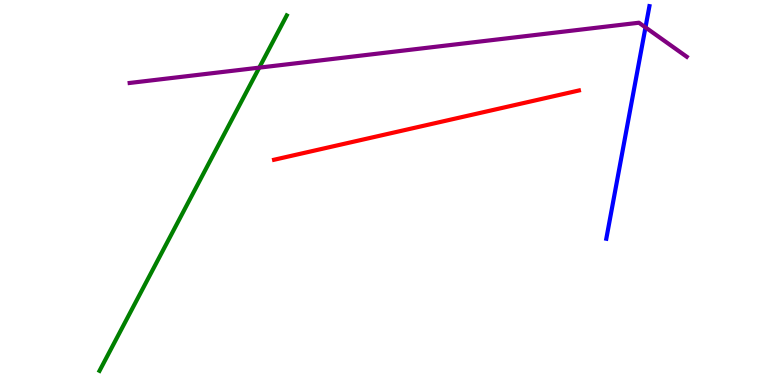[{'lines': ['blue', 'red'], 'intersections': []}, {'lines': ['green', 'red'], 'intersections': []}, {'lines': ['purple', 'red'], 'intersections': []}, {'lines': ['blue', 'green'], 'intersections': []}, {'lines': ['blue', 'purple'], 'intersections': [{'x': 8.33, 'y': 9.29}]}, {'lines': ['green', 'purple'], 'intersections': [{'x': 3.35, 'y': 8.24}]}]